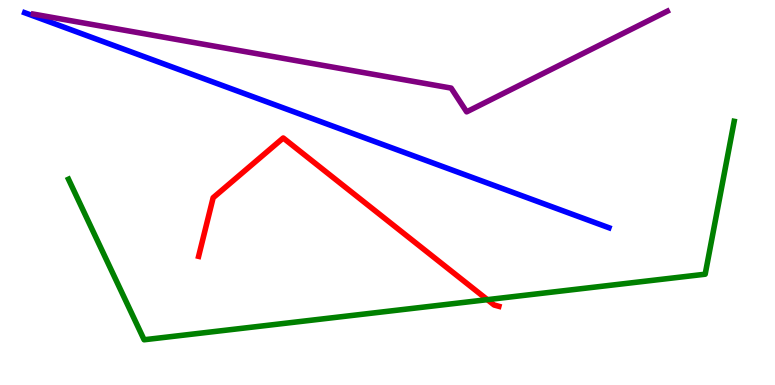[{'lines': ['blue', 'red'], 'intersections': []}, {'lines': ['green', 'red'], 'intersections': [{'x': 6.29, 'y': 2.22}]}, {'lines': ['purple', 'red'], 'intersections': []}, {'lines': ['blue', 'green'], 'intersections': []}, {'lines': ['blue', 'purple'], 'intersections': []}, {'lines': ['green', 'purple'], 'intersections': []}]